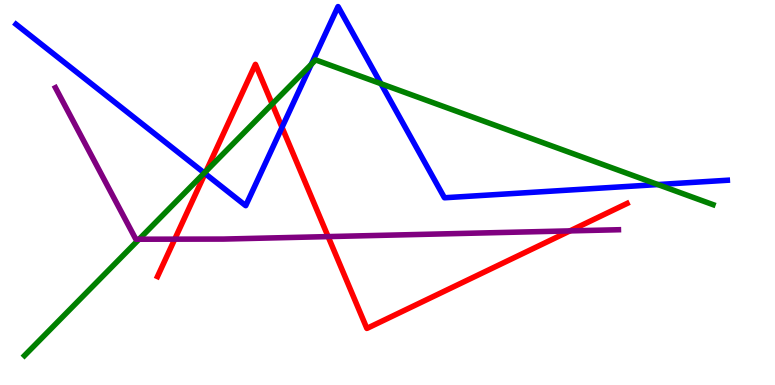[{'lines': ['blue', 'red'], 'intersections': [{'x': 2.65, 'y': 5.49}, {'x': 3.64, 'y': 6.69}]}, {'lines': ['green', 'red'], 'intersections': [{'x': 2.66, 'y': 5.56}, {'x': 3.51, 'y': 7.3}]}, {'lines': ['purple', 'red'], 'intersections': [{'x': 2.25, 'y': 3.79}, {'x': 4.23, 'y': 3.85}, {'x': 7.35, 'y': 4.0}]}, {'lines': ['blue', 'green'], 'intersections': [{'x': 2.64, 'y': 5.51}, {'x': 4.02, 'y': 8.33}, {'x': 4.92, 'y': 7.83}, {'x': 8.49, 'y': 5.21}]}, {'lines': ['blue', 'purple'], 'intersections': []}, {'lines': ['green', 'purple'], 'intersections': [{'x': 1.79, 'y': 3.79}]}]